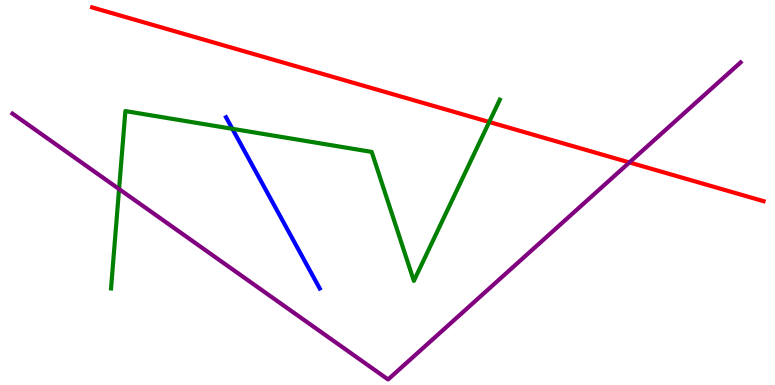[{'lines': ['blue', 'red'], 'intersections': []}, {'lines': ['green', 'red'], 'intersections': [{'x': 6.31, 'y': 6.83}]}, {'lines': ['purple', 'red'], 'intersections': [{'x': 8.12, 'y': 5.78}]}, {'lines': ['blue', 'green'], 'intersections': [{'x': 3.0, 'y': 6.65}]}, {'lines': ['blue', 'purple'], 'intersections': []}, {'lines': ['green', 'purple'], 'intersections': [{'x': 1.54, 'y': 5.09}]}]